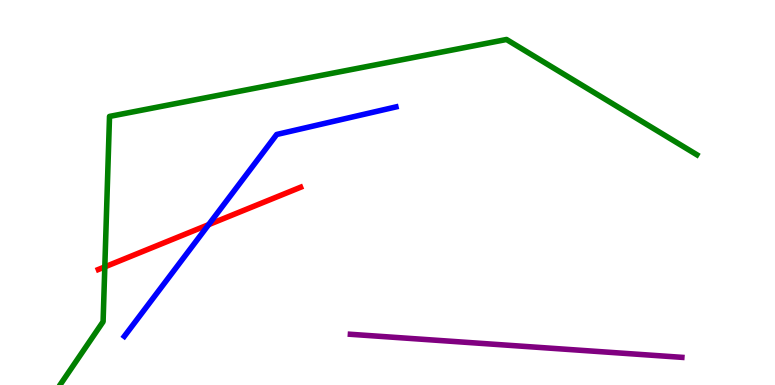[{'lines': ['blue', 'red'], 'intersections': [{'x': 2.69, 'y': 4.16}]}, {'lines': ['green', 'red'], 'intersections': [{'x': 1.35, 'y': 3.07}]}, {'lines': ['purple', 'red'], 'intersections': []}, {'lines': ['blue', 'green'], 'intersections': []}, {'lines': ['blue', 'purple'], 'intersections': []}, {'lines': ['green', 'purple'], 'intersections': []}]